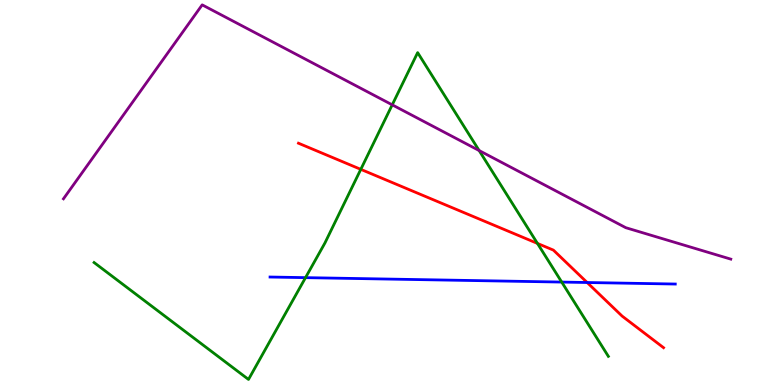[{'lines': ['blue', 'red'], 'intersections': [{'x': 7.58, 'y': 2.66}]}, {'lines': ['green', 'red'], 'intersections': [{'x': 4.66, 'y': 5.6}, {'x': 6.93, 'y': 3.68}]}, {'lines': ['purple', 'red'], 'intersections': []}, {'lines': ['blue', 'green'], 'intersections': [{'x': 3.94, 'y': 2.79}, {'x': 7.25, 'y': 2.67}]}, {'lines': ['blue', 'purple'], 'intersections': []}, {'lines': ['green', 'purple'], 'intersections': [{'x': 5.06, 'y': 7.28}, {'x': 6.18, 'y': 6.09}]}]